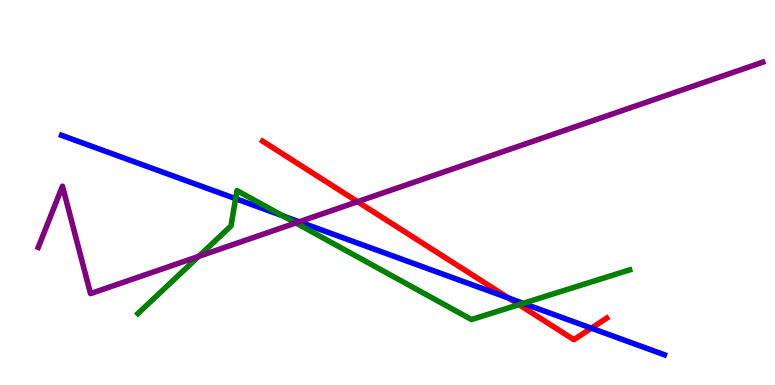[{'lines': ['blue', 'red'], 'intersections': [{'x': 6.56, 'y': 2.26}, {'x': 7.63, 'y': 1.48}]}, {'lines': ['green', 'red'], 'intersections': [{'x': 6.7, 'y': 2.09}]}, {'lines': ['purple', 'red'], 'intersections': [{'x': 4.61, 'y': 4.76}]}, {'lines': ['blue', 'green'], 'intersections': [{'x': 3.04, 'y': 4.84}, {'x': 3.65, 'y': 4.39}, {'x': 6.75, 'y': 2.12}]}, {'lines': ['blue', 'purple'], 'intersections': [{'x': 3.86, 'y': 4.24}]}, {'lines': ['green', 'purple'], 'intersections': [{'x': 2.56, 'y': 3.34}, {'x': 3.82, 'y': 4.21}]}]